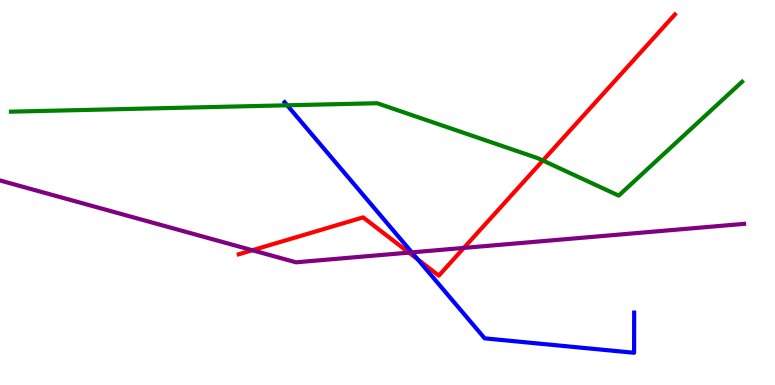[{'lines': ['blue', 'red'], 'intersections': [{'x': 5.39, 'y': 3.26}]}, {'lines': ['green', 'red'], 'intersections': [{'x': 7.0, 'y': 5.83}]}, {'lines': ['purple', 'red'], 'intersections': [{'x': 3.26, 'y': 3.5}, {'x': 5.28, 'y': 3.44}, {'x': 5.99, 'y': 3.56}]}, {'lines': ['blue', 'green'], 'intersections': [{'x': 3.71, 'y': 7.26}]}, {'lines': ['blue', 'purple'], 'intersections': [{'x': 5.31, 'y': 3.44}]}, {'lines': ['green', 'purple'], 'intersections': []}]